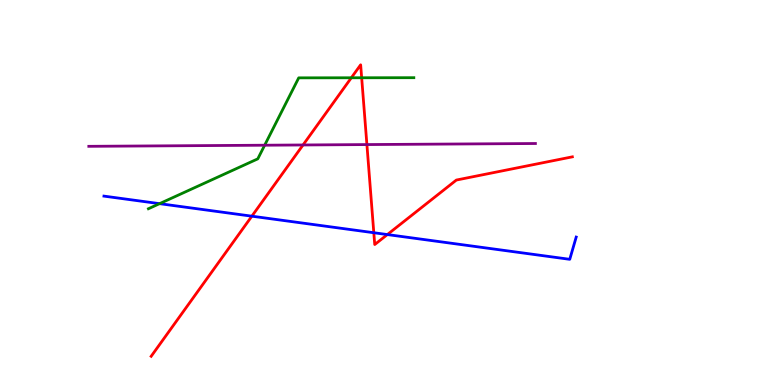[{'lines': ['blue', 'red'], 'intersections': [{'x': 3.25, 'y': 4.38}, {'x': 4.82, 'y': 3.96}, {'x': 5.0, 'y': 3.91}]}, {'lines': ['green', 'red'], 'intersections': [{'x': 4.53, 'y': 7.98}, {'x': 4.67, 'y': 7.98}]}, {'lines': ['purple', 'red'], 'intersections': [{'x': 3.91, 'y': 6.23}, {'x': 4.73, 'y': 6.24}]}, {'lines': ['blue', 'green'], 'intersections': [{'x': 2.06, 'y': 4.71}]}, {'lines': ['blue', 'purple'], 'intersections': []}, {'lines': ['green', 'purple'], 'intersections': [{'x': 3.42, 'y': 6.23}]}]